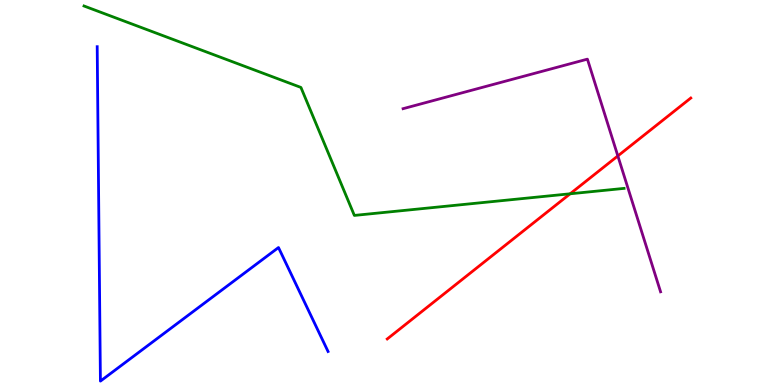[{'lines': ['blue', 'red'], 'intersections': []}, {'lines': ['green', 'red'], 'intersections': [{'x': 7.36, 'y': 4.97}]}, {'lines': ['purple', 'red'], 'intersections': [{'x': 7.97, 'y': 5.95}]}, {'lines': ['blue', 'green'], 'intersections': []}, {'lines': ['blue', 'purple'], 'intersections': []}, {'lines': ['green', 'purple'], 'intersections': []}]